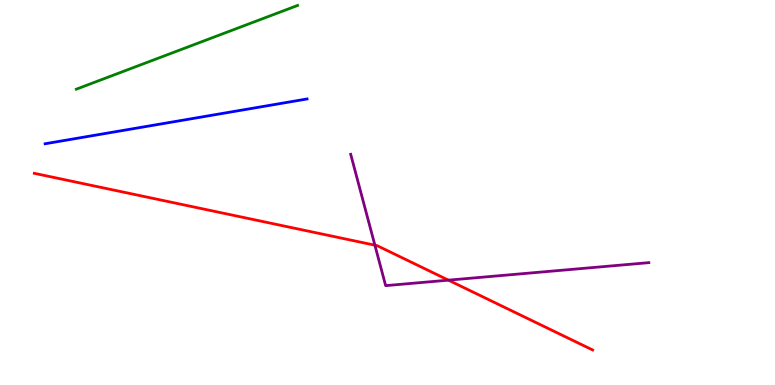[{'lines': ['blue', 'red'], 'intersections': []}, {'lines': ['green', 'red'], 'intersections': []}, {'lines': ['purple', 'red'], 'intersections': [{'x': 4.84, 'y': 3.63}, {'x': 5.79, 'y': 2.72}]}, {'lines': ['blue', 'green'], 'intersections': []}, {'lines': ['blue', 'purple'], 'intersections': []}, {'lines': ['green', 'purple'], 'intersections': []}]